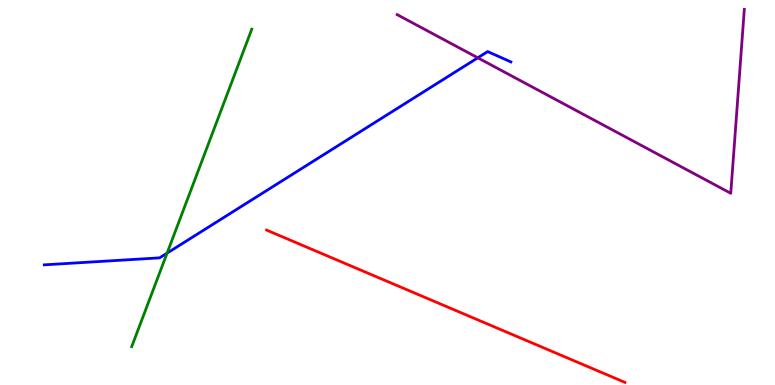[{'lines': ['blue', 'red'], 'intersections': []}, {'lines': ['green', 'red'], 'intersections': []}, {'lines': ['purple', 'red'], 'intersections': []}, {'lines': ['blue', 'green'], 'intersections': [{'x': 2.16, 'y': 3.42}]}, {'lines': ['blue', 'purple'], 'intersections': [{'x': 6.16, 'y': 8.5}]}, {'lines': ['green', 'purple'], 'intersections': []}]